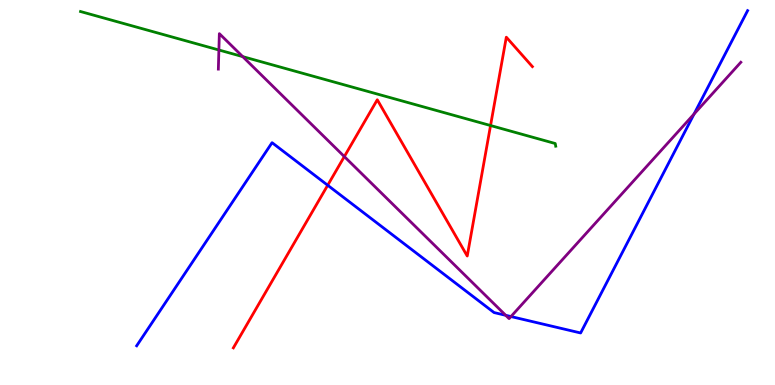[{'lines': ['blue', 'red'], 'intersections': [{'x': 4.23, 'y': 5.19}]}, {'lines': ['green', 'red'], 'intersections': [{'x': 6.33, 'y': 6.74}]}, {'lines': ['purple', 'red'], 'intersections': [{'x': 4.44, 'y': 5.93}]}, {'lines': ['blue', 'green'], 'intersections': []}, {'lines': ['blue', 'purple'], 'intersections': [{'x': 6.53, 'y': 1.81}, {'x': 6.59, 'y': 1.78}, {'x': 8.96, 'y': 7.04}]}, {'lines': ['green', 'purple'], 'intersections': [{'x': 2.82, 'y': 8.7}, {'x': 3.13, 'y': 8.53}]}]